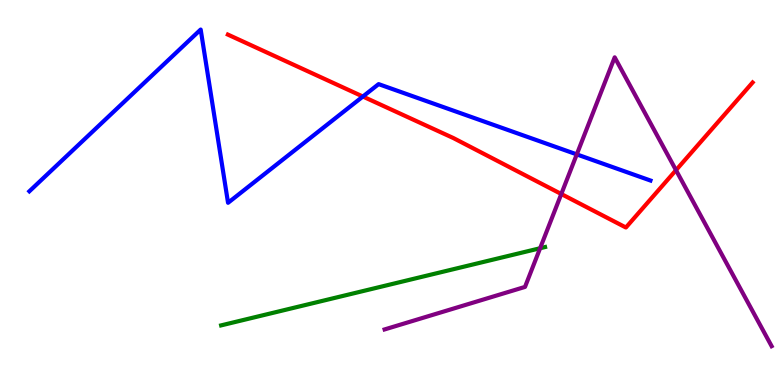[{'lines': ['blue', 'red'], 'intersections': [{'x': 4.68, 'y': 7.49}]}, {'lines': ['green', 'red'], 'intersections': []}, {'lines': ['purple', 'red'], 'intersections': [{'x': 7.24, 'y': 4.96}, {'x': 8.72, 'y': 5.58}]}, {'lines': ['blue', 'green'], 'intersections': []}, {'lines': ['blue', 'purple'], 'intersections': [{'x': 7.44, 'y': 5.99}]}, {'lines': ['green', 'purple'], 'intersections': [{'x': 6.97, 'y': 3.55}]}]